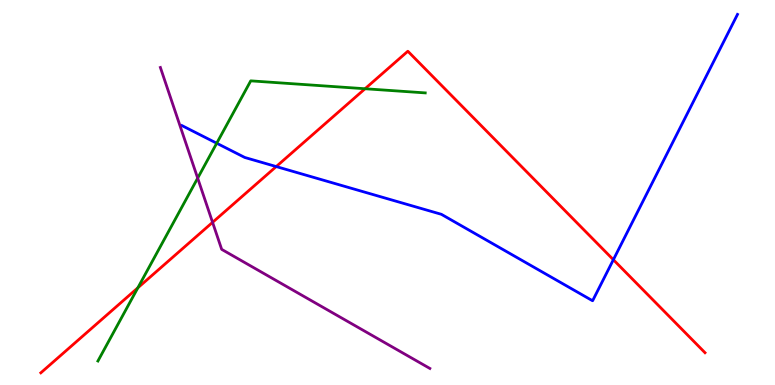[{'lines': ['blue', 'red'], 'intersections': [{'x': 3.56, 'y': 5.67}, {'x': 7.91, 'y': 3.25}]}, {'lines': ['green', 'red'], 'intersections': [{'x': 1.78, 'y': 2.52}, {'x': 4.71, 'y': 7.69}]}, {'lines': ['purple', 'red'], 'intersections': [{'x': 2.74, 'y': 4.22}]}, {'lines': ['blue', 'green'], 'intersections': [{'x': 2.8, 'y': 6.28}]}, {'lines': ['blue', 'purple'], 'intersections': []}, {'lines': ['green', 'purple'], 'intersections': [{'x': 2.55, 'y': 5.37}]}]